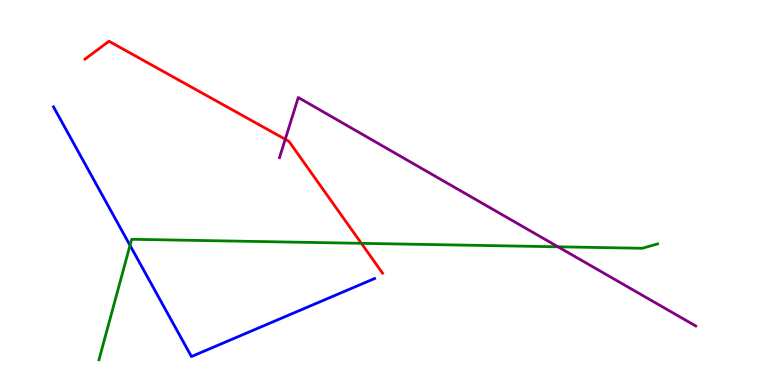[{'lines': ['blue', 'red'], 'intersections': []}, {'lines': ['green', 'red'], 'intersections': [{'x': 4.66, 'y': 3.68}]}, {'lines': ['purple', 'red'], 'intersections': [{'x': 3.68, 'y': 6.38}]}, {'lines': ['blue', 'green'], 'intersections': [{'x': 1.68, 'y': 3.63}]}, {'lines': ['blue', 'purple'], 'intersections': []}, {'lines': ['green', 'purple'], 'intersections': [{'x': 7.2, 'y': 3.59}]}]